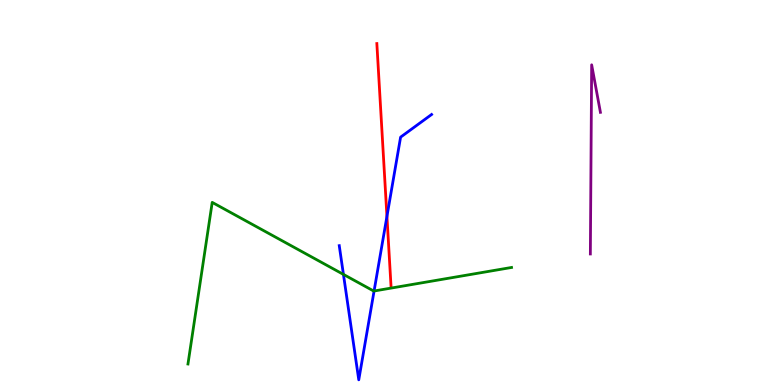[{'lines': ['blue', 'red'], 'intersections': [{'x': 4.99, 'y': 4.38}]}, {'lines': ['green', 'red'], 'intersections': []}, {'lines': ['purple', 'red'], 'intersections': []}, {'lines': ['blue', 'green'], 'intersections': [{'x': 4.43, 'y': 2.87}, {'x': 4.83, 'y': 2.44}]}, {'lines': ['blue', 'purple'], 'intersections': []}, {'lines': ['green', 'purple'], 'intersections': []}]